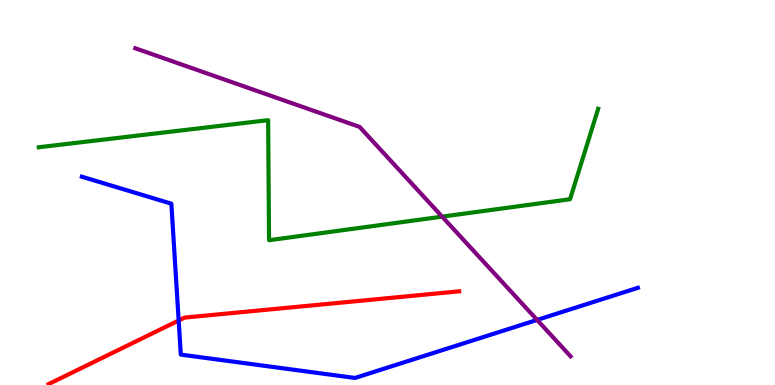[{'lines': ['blue', 'red'], 'intersections': [{'x': 2.31, 'y': 1.67}]}, {'lines': ['green', 'red'], 'intersections': []}, {'lines': ['purple', 'red'], 'intersections': []}, {'lines': ['blue', 'green'], 'intersections': []}, {'lines': ['blue', 'purple'], 'intersections': [{'x': 6.93, 'y': 1.69}]}, {'lines': ['green', 'purple'], 'intersections': [{'x': 5.71, 'y': 4.37}]}]